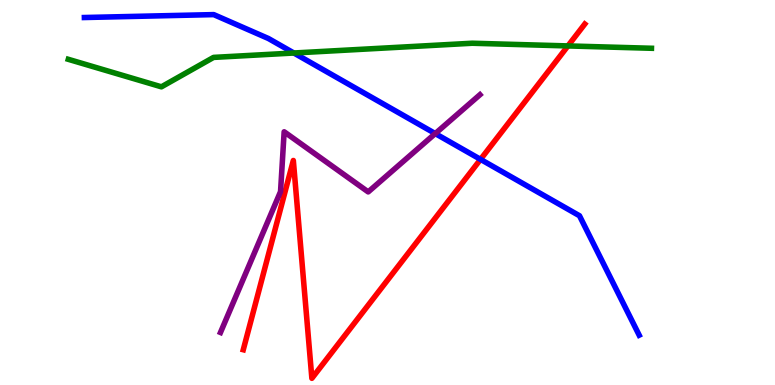[{'lines': ['blue', 'red'], 'intersections': [{'x': 6.2, 'y': 5.86}]}, {'lines': ['green', 'red'], 'intersections': [{'x': 7.33, 'y': 8.81}]}, {'lines': ['purple', 'red'], 'intersections': []}, {'lines': ['blue', 'green'], 'intersections': [{'x': 3.79, 'y': 8.62}]}, {'lines': ['blue', 'purple'], 'intersections': [{'x': 5.62, 'y': 6.53}]}, {'lines': ['green', 'purple'], 'intersections': []}]